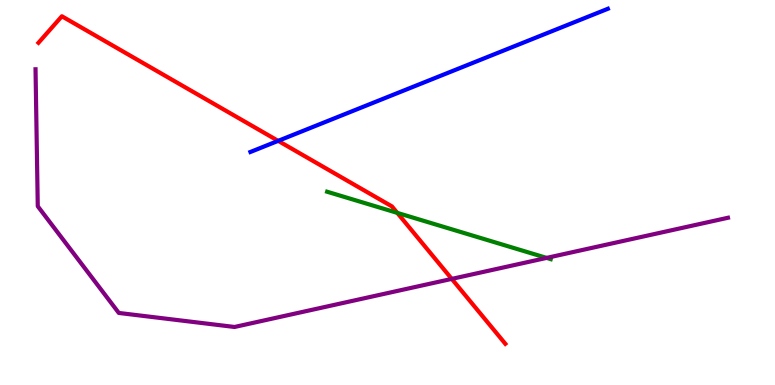[{'lines': ['blue', 'red'], 'intersections': [{'x': 3.59, 'y': 6.34}]}, {'lines': ['green', 'red'], 'intersections': [{'x': 5.13, 'y': 4.47}]}, {'lines': ['purple', 'red'], 'intersections': [{'x': 5.83, 'y': 2.76}]}, {'lines': ['blue', 'green'], 'intersections': []}, {'lines': ['blue', 'purple'], 'intersections': []}, {'lines': ['green', 'purple'], 'intersections': [{'x': 7.05, 'y': 3.3}]}]